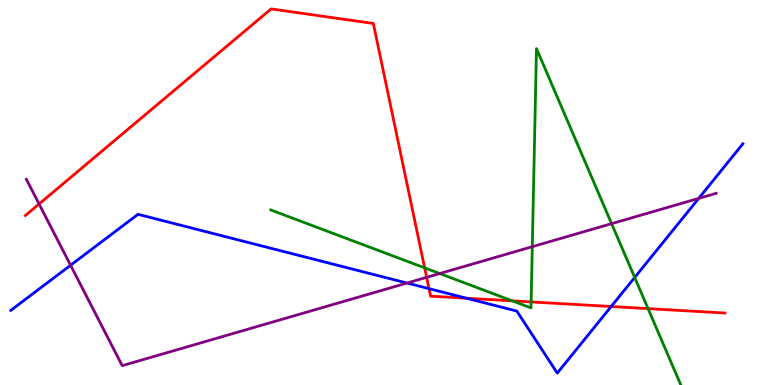[{'lines': ['blue', 'red'], 'intersections': [{'x': 5.54, 'y': 2.5}, {'x': 6.02, 'y': 2.25}, {'x': 7.89, 'y': 2.04}]}, {'lines': ['green', 'red'], 'intersections': [{'x': 5.48, 'y': 3.04}, {'x': 6.61, 'y': 2.19}, {'x': 6.85, 'y': 2.16}, {'x': 8.36, 'y': 1.98}]}, {'lines': ['purple', 'red'], 'intersections': [{'x': 0.504, 'y': 4.7}, {'x': 5.51, 'y': 2.8}]}, {'lines': ['blue', 'green'], 'intersections': [{'x': 8.19, 'y': 2.79}]}, {'lines': ['blue', 'purple'], 'intersections': [{'x': 0.911, 'y': 3.11}, {'x': 5.25, 'y': 2.65}, {'x': 9.02, 'y': 4.85}]}, {'lines': ['green', 'purple'], 'intersections': [{'x': 5.67, 'y': 2.9}, {'x': 6.87, 'y': 3.59}, {'x': 7.89, 'y': 4.19}]}]